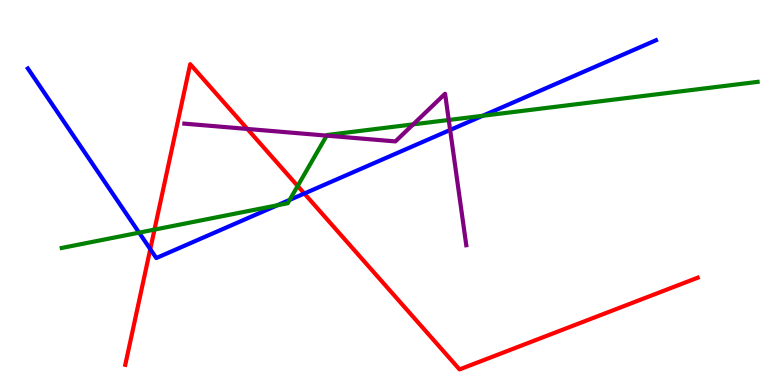[{'lines': ['blue', 'red'], 'intersections': [{'x': 1.94, 'y': 3.53}, {'x': 3.93, 'y': 4.97}]}, {'lines': ['green', 'red'], 'intersections': [{'x': 1.99, 'y': 4.04}, {'x': 3.84, 'y': 5.17}]}, {'lines': ['purple', 'red'], 'intersections': [{'x': 3.19, 'y': 6.65}]}, {'lines': ['blue', 'green'], 'intersections': [{'x': 1.79, 'y': 3.96}, {'x': 3.58, 'y': 4.67}, {'x': 3.74, 'y': 4.81}, {'x': 6.23, 'y': 6.99}]}, {'lines': ['blue', 'purple'], 'intersections': [{'x': 5.81, 'y': 6.62}]}, {'lines': ['green', 'purple'], 'intersections': [{'x': 4.22, 'y': 6.48}, {'x': 5.33, 'y': 6.77}, {'x': 5.79, 'y': 6.88}]}]